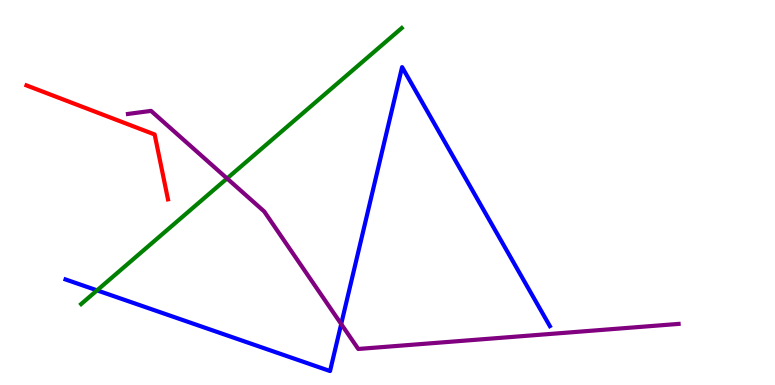[{'lines': ['blue', 'red'], 'intersections': []}, {'lines': ['green', 'red'], 'intersections': []}, {'lines': ['purple', 'red'], 'intersections': []}, {'lines': ['blue', 'green'], 'intersections': [{'x': 1.25, 'y': 2.46}]}, {'lines': ['blue', 'purple'], 'intersections': [{'x': 4.4, 'y': 1.58}]}, {'lines': ['green', 'purple'], 'intersections': [{'x': 2.93, 'y': 5.37}]}]